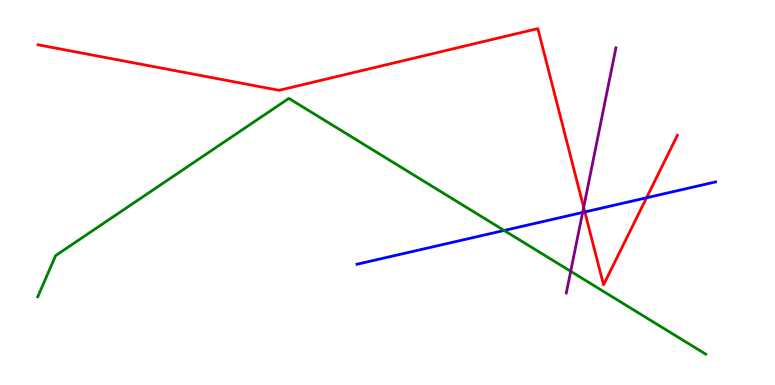[{'lines': ['blue', 'red'], 'intersections': [{'x': 7.55, 'y': 4.5}, {'x': 8.34, 'y': 4.86}]}, {'lines': ['green', 'red'], 'intersections': []}, {'lines': ['purple', 'red'], 'intersections': [{'x': 7.53, 'y': 4.62}]}, {'lines': ['blue', 'green'], 'intersections': [{'x': 6.5, 'y': 4.01}]}, {'lines': ['blue', 'purple'], 'intersections': [{'x': 7.52, 'y': 4.48}]}, {'lines': ['green', 'purple'], 'intersections': [{'x': 7.36, 'y': 2.95}]}]